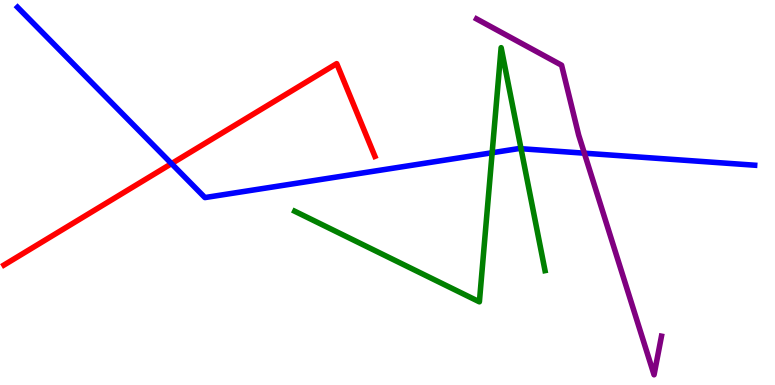[{'lines': ['blue', 'red'], 'intersections': [{'x': 2.21, 'y': 5.75}]}, {'lines': ['green', 'red'], 'intersections': []}, {'lines': ['purple', 'red'], 'intersections': []}, {'lines': ['blue', 'green'], 'intersections': [{'x': 6.35, 'y': 6.03}, {'x': 6.72, 'y': 6.14}]}, {'lines': ['blue', 'purple'], 'intersections': [{'x': 7.54, 'y': 6.02}]}, {'lines': ['green', 'purple'], 'intersections': []}]